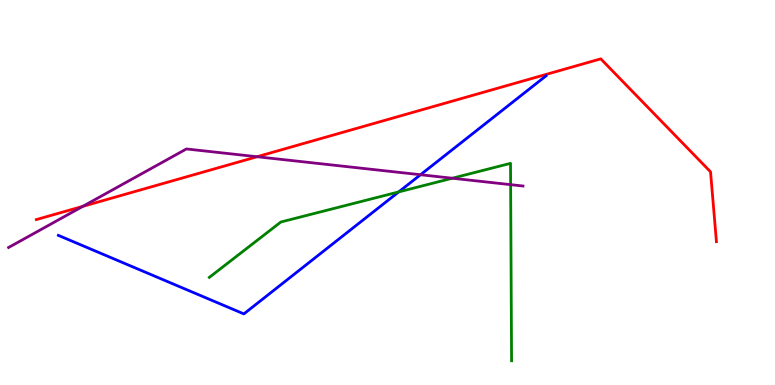[{'lines': ['blue', 'red'], 'intersections': []}, {'lines': ['green', 'red'], 'intersections': []}, {'lines': ['purple', 'red'], 'intersections': [{'x': 1.07, 'y': 4.64}, {'x': 3.32, 'y': 5.93}]}, {'lines': ['blue', 'green'], 'intersections': [{'x': 5.14, 'y': 5.02}]}, {'lines': ['blue', 'purple'], 'intersections': [{'x': 5.43, 'y': 5.46}]}, {'lines': ['green', 'purple'], 'intersections': [{'x': 5.84, 'y': 5.37}, {'x': 6.59, 'y': 5.2}]}]